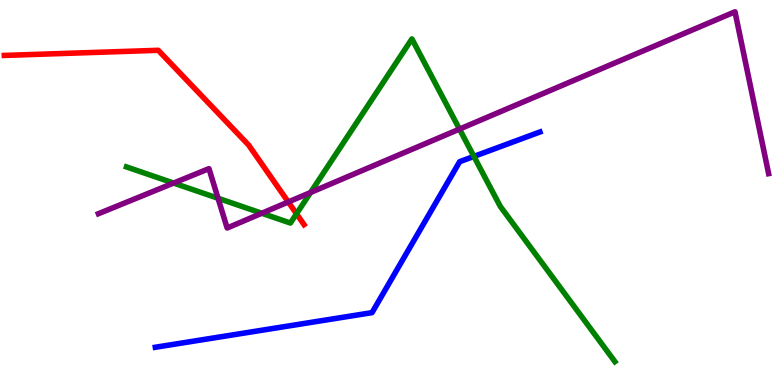[{'lines': ['blue', 'red'], 'intersections': []}, {'lines': ['green', 'red'], 'intersections': [{'x': 3.83, 'y': 4.45}]}, {'lines': ['purple', 'red'], 'intersections': [{'x': 3.72, 'y': 4.75}]}, {'lines': ['blue', 'green'], 'intersections': [{'x': 6.11, 'y': 5.94}]}, {'lines': ['blue', 'purple'], 'intersections': []}, {'lines': ['green', 'purple'], 'intersections': [{'x': 2.24, 'y': 5.25}, {'x': 2.81, 'y': 4.85}, {'x': 3.38, 'y': 4.46}, {'x': 4.01, 'y': 5.0}, {'x': 5.93, 'y': 6.65}]}]